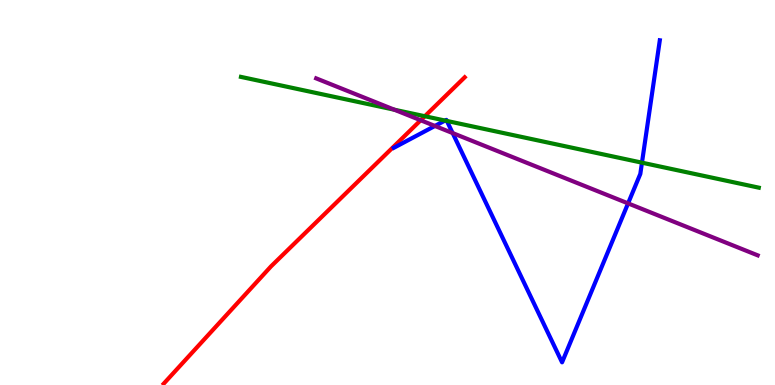[{'lines': ['blue', 'red'], 'intersections': []}, {'lines': ['green', 'red'], 'intersections': [{'x': 5.48, 'y': 6.98}]}, {'lines': ['purple', 'red'], 'intersections': [{'x': 5.43, 'y': 6.88}]}, {'lines': ['blue', 'green'], 'intersections': [{'x': 5.74, 'y': 6.87}, {'x': 5.77, 'y': 6.86}, {'x': 8.28, 'y': 5.77}]}, {'lines': ['blue', 'purple'], 'intersections': [{'x': 5.61, 'y': 6.73}, {'x': 5.84, 'y': 6.54}, {'x': 8.1, 'y': 4.72}]}, {'lines': ['green', 'purple'], 'intersections': [{'x': 5.09, 'y': 7.15}]}]